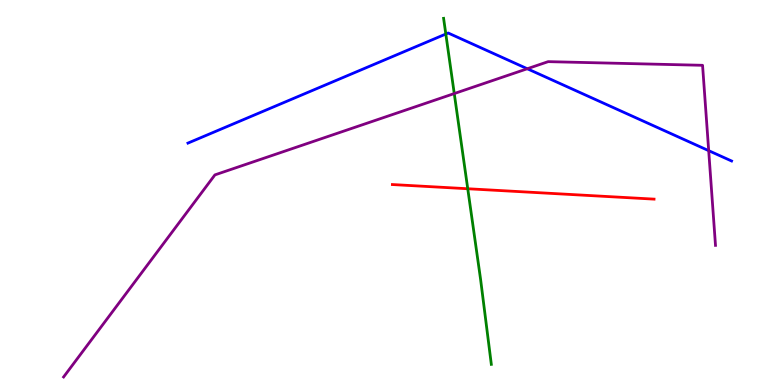[{'lines': ['blue', 'red'], 'intersections': []}, {'lines': ['green', 'red'], 'intersections': [{'x': 6.04, 'y': 5.1}]}, {'lines': ['purple', 'red'], 'intersections': []}, {'lines': ['blue', 'green'], 'intersections': [{'x': 5.75, 'y': 9.12}]}, {'lines': ['blue', 'purple'], 'intersections': [{'x': 6.8, 'y': 8.21}, {'x': 9.14, 'y': 6.09}]}, {'lines': ['green', 'purple'], 'intersections': [{'x': 5.86, 'y': 7.57}]}]